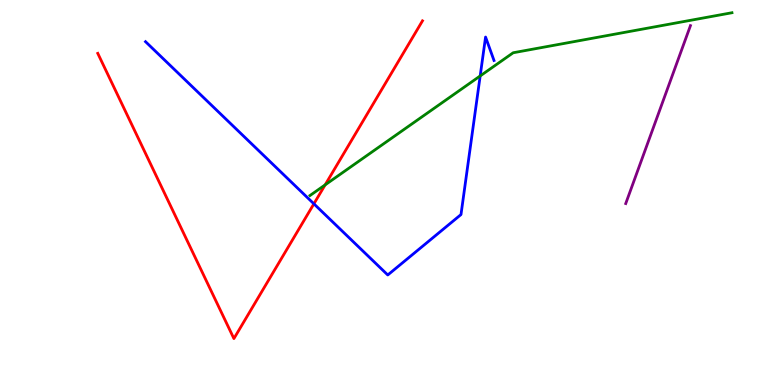[{'lines': ['blue', 'red'], 'intersections': [{'x': 4.05, 'y': 4.71}]}, {'lines': ['green', 'red'], 'intersections': [{'x': 4.2, 'y': 5.2}]}, {'lines': ['purple', 'red'], 'intersections': []}, {'lines': ['blue', 'green'], 'intersections': [{'x': 6.2, 'y': 8.03}]}, {'lines': ['blue', 'purple'], 'intersections': []}, {'lines': ['green', 'purple'], 'intersections': []}]